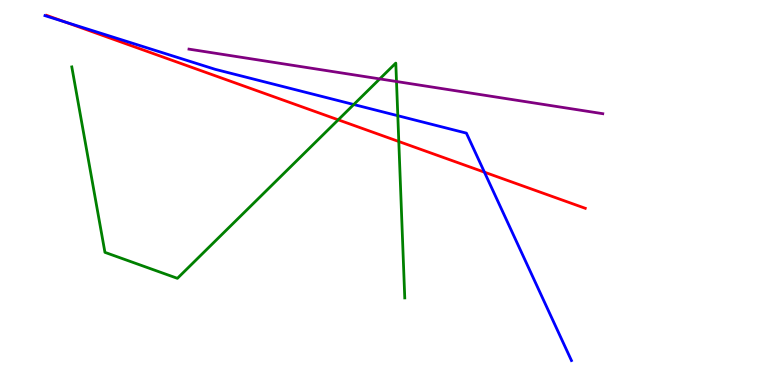[{'lines': ['blue', 'red'], 'intersections': [{'x': 0.84, 'y': 9.43}, {'x': 6.25, 'y': 5.53}]}, {'lines': ['green', 'red'], 'intersections': [{'x': 4.36, 'y': 6.89}, {'x': 5.15, 'y': 6.32}]}, {'lines': ['purple', 'red'], 'intersections': []}, {'lines': ['blue', 'green'], 'intersections': [{'x': 4.56, 'y': 7.29}, {'x': 5.13, 'y': 6.99}]}, {'lines': ['blue', 'purple'], 'intersections': []}, {'lines': ['green', 'purple'], 'intersections': [{'x': 4.9, 'y': 7.95}, {'x': 5.12, 'y': 7.88}]}]